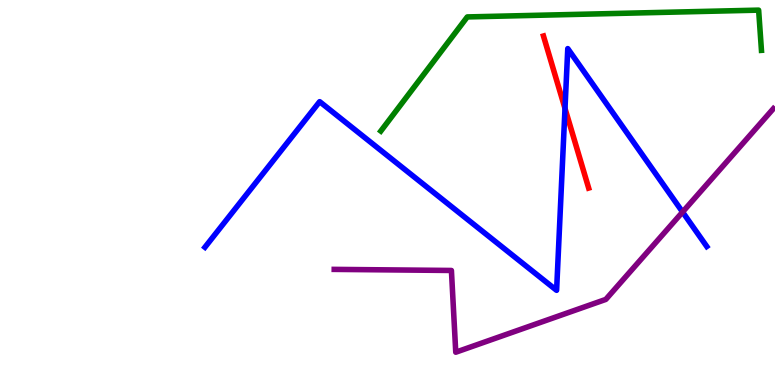[{'lines': ['blue', 'red'], 'intersections': [{'x': 7.29, 'y': 7.18}]}, {'lines': ['green', 'red'], 'intersections': []}, {'lines': ['purple', 'red'], 'intersections': []}, {'lines': ['blue', 'green'], 'intersections': []}, {'lines': ['blue', 'purple'], 'intersections': [{'x': 8.81, 'y': 4.49}]}, {'lines': ['green', 'purple'], 'intersections': []}]